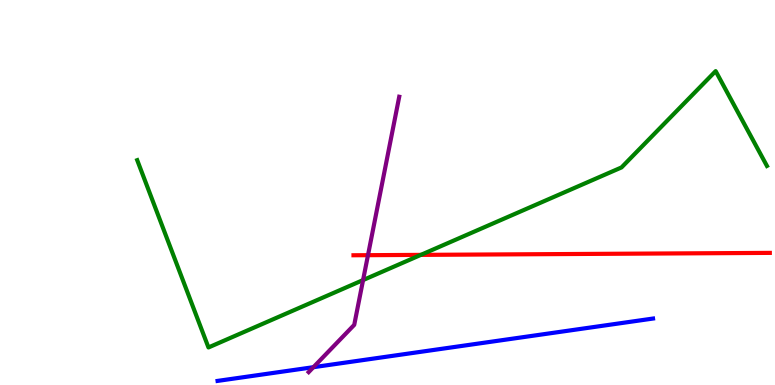[{'lines': ['blue', 'red'], 'intersections': []}, {'lines': ['green', 'red'], 'intersections': [{'x': 5.43, 'y': 3.38}]}, {'lines': ['purple', 'red'], 'intersections': [{'x': 4.75, 'y': 3.37}]}, {'lines': ['blue', 'green'], 'intersections': []}, {'lines': ['blue', 'purple'], 'intersections': [{'x': 4.04, 'y': 0.463}]}, {'lines': ['green', 'purple'], 'intersections': [{'x': 4.68, 'y': 2.73}]}]